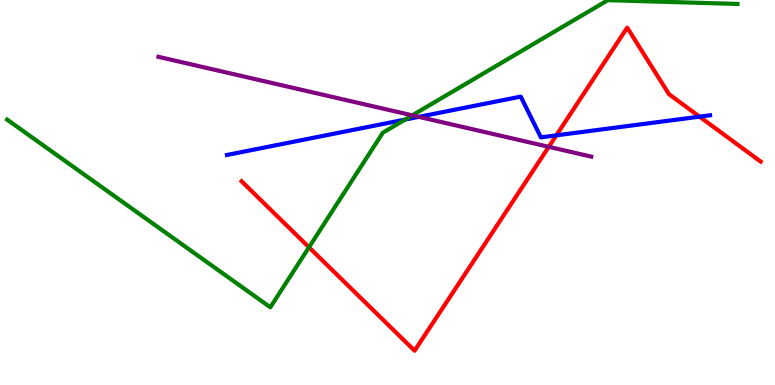[{'lines': ['blue', 'red'], 'intersections': [{'x': 7.18, 'y': 6.48}, {'x': 9.03, 'y': 6.97}]}, {'lines': ['green', 'red'], 'intersections': [{'x': 3.99, 'y': 3.58}]}, {'lines': ['purple', 'red'], 'intersections': [{'x': 7.08, 'y': 6.19}]}, {'lines': ['blue', 'green'], 'intersections': [{'x': 5.23, 'y': 6.89}]}, {'lines': ['blue', 'purple'], 'intersections': [{'x': 5.4, 'y': 6.96}]}, {'lines': ['green', 'purple'], 'intersections': [{'x': 5.32, 'y': 7.0}]}]